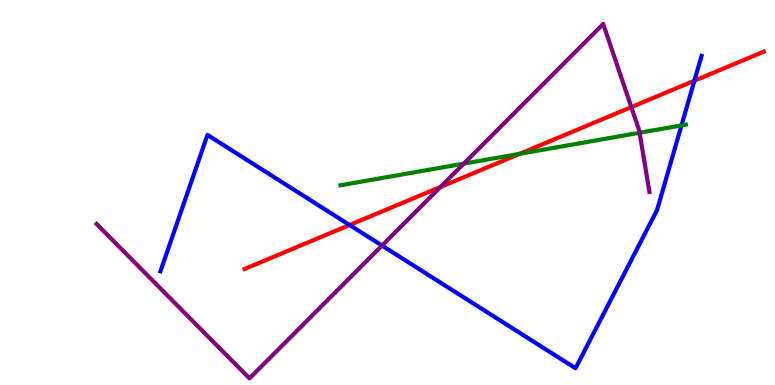[{'lines': ['blue', 'red'], 'intersections': [{'x': 4.51, 'y': 4.16}, {'x': 8.96, 'y': 7.9}]}, {'lines': ['green', 'red'], 'intersections': [{'x': 6.71, 'y': 6.0}]}, {'lines': ['purple', 'red'], 'intersections': [{'x': 5.68, 'y': 5.14}, {'x': 8.15, 'y': 7.22}]}, {'lines': ['blue', 'green'], 'intersections': [{'x': 8.79, 'y': 6.74}]}, {'lines': ['blue', 'purple'], 'intersections': [{'x': 4.93, 'y': 3.62}]}, {'lines': ['green', 'purple'], 'intersections': [{'x': 5.98, 'y': 5.75}, {'x': 8.25, 'y': 6.55}]}]